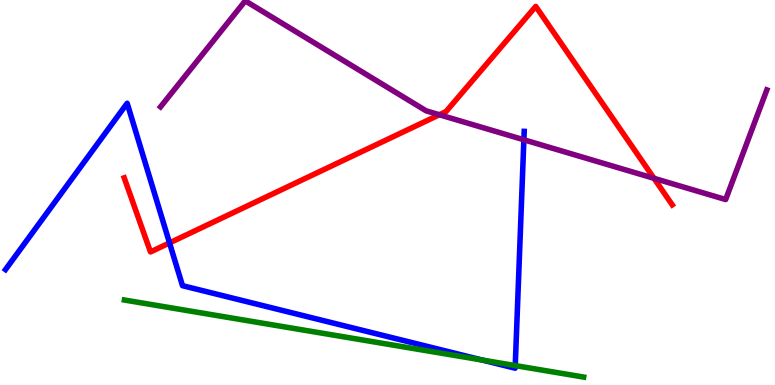[{'lines': ['blue', 'red'], 'intersections': [{'x': 2.19, 'y': 3.69}]}, {'lines': ['green', 'red'], 'intersections': []}, {'lines': ['purple', 'red'], 'intersections': [{'x': 5.67, 'y': 7.02}, {'x': 8.44, 'y': 5.37}]}, {'lines': ['blue', 'green'], 'intersections': [{'x': 6.23, 'y': 0.647}, {'x': 6.65, 'y': 0.504}]}, {'lines': ['blue', 'purple'], 'intersections': [{'x': 6.76, 'y': 6.37}]}, {'lines': ['green', 'purple'], 'intersections': []}]